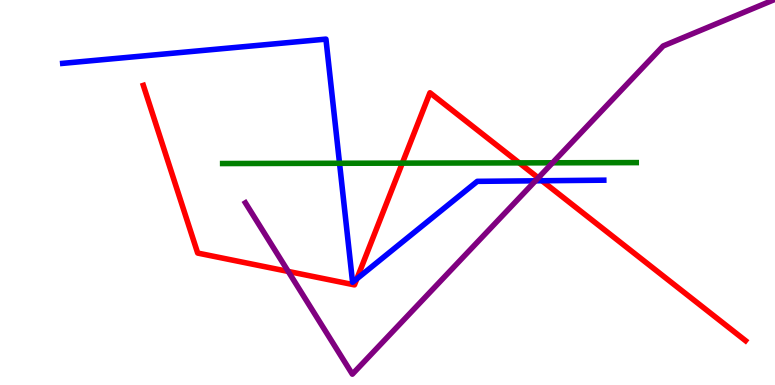[{'lines': ['blue', 'red'], 'intersections': [{'x': 4.6, 'y': 2.76}, {'x': 6.99, 'y': 5.31}]}, {'lines': ['green', 'red'], 'intersections': [{'x': 5.19, 'y': 5.76}, {'x': 6.7, 'y': 5.77}]}, {'lines': ['purple', 'red'], 'intersections': [{'x': 3.72, 'y': 2.95}, {'x': 6.95, 'y': 5.38}]}, {'lines': ['blue', 'green'], 'intersections': [{'x': 4.38, 'y': 5.76}]}, {'lines': ['blue', 'purple'], 'intersections': [{'x': 6.91, 'y': 5.3}]}, {'lines': ['green', 'purple'], 'intersections': [{'x': 7.13, 'y': 5.77}]}]